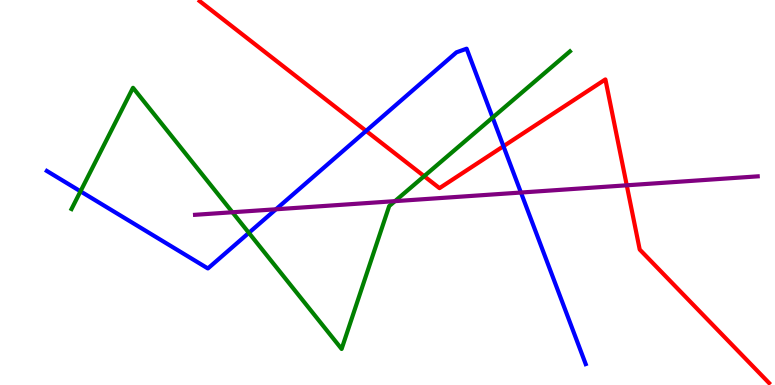[{'lines': ['blue', 'red'], 'intersections': [{'x': 4.72, 'y': 6.6}, {'x': 6.5, 'y': 6.2}]}, {'lines': ['green', 'red'], 'intersections': [{'x': 5.47, 'y': 5.42}]}, {'lines': ['purple', 'red'], 'intersections': [{'x': 8.09, 'y': 5.19}]}, {'lines': ['blue', 'green'], 'intersections': [{'x': 1.04, 'y': 5.03}, {'x': 3.21, 'y': 3.95}, {'x': 6.36, 'y': 6.95}]}, {'lines': ['blue', 'purple'], 'intersections': [{'x': 3.56, 'y': 4.56}, {'x': 6.72, 'y': 5.0}]}, {'lines': ['green', 'purple'], 'intersections': [{'x': 3.0, 'y': 4.49}, {'x': 5.1, 'y': 4.78}]}]